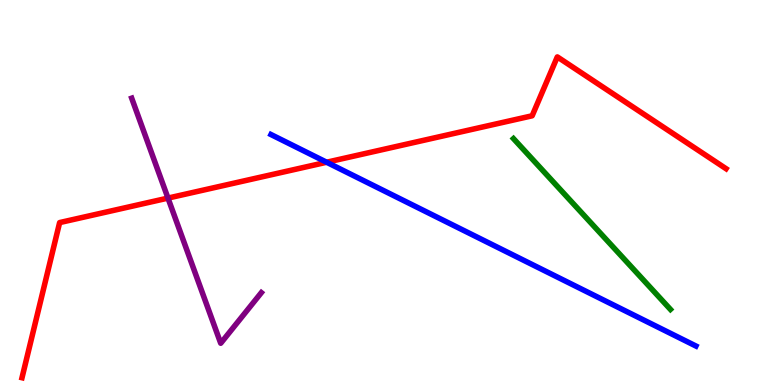[{'lines': ['blue', 'red'], 'intersections': [{'x': 4.21, 'y': 5.79}]}, {'lines': ['green', 'red'], 'intersections': []}, {'lines': ['purple', 'red'], 'intersections': [{'x': 2.17, 'y': 4.85}]}, {'lines': ['blue', 'green'], 'intersections': []}, {'lines': ['blue', 'purple'], 'intersections': []}, {'lines': ['green', 'purple'], 'intersections': []}]